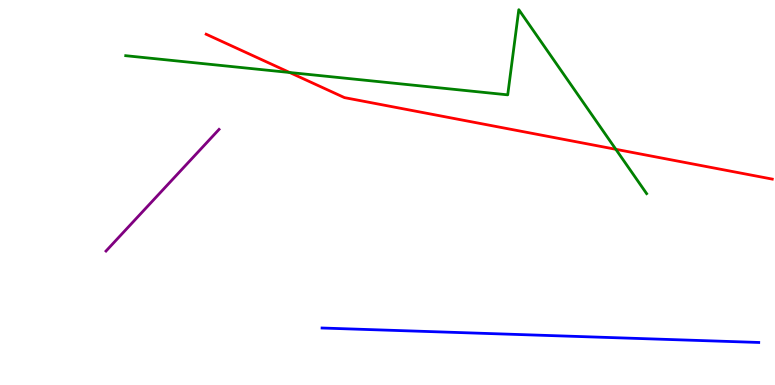[{'lines': ['blue', 'red'], 'intersections': []}, {'lines': ['green', 'red'], 'intersections': [{'x': 3.74, 'y': 8.12}, {'x': 7.95, 'y': 6.12}]}, {'lines': ['purple', 'red'], 'intersections': []}, {'lines': ['blue', 'green'], 'intersections': []}, {'lines': ['blue', 'purple'], 'intersections': []}, {'lines': ['green', 'purple'], 'intersections': []}]